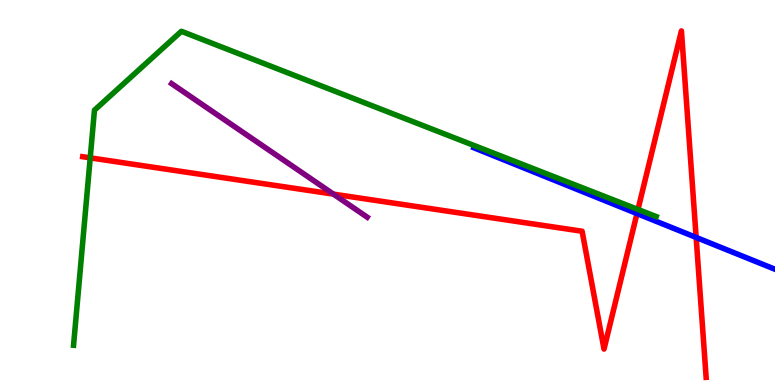[{'lines': ['blue', 'red'], 'intersections': [{'x': 8.22, 'y': 4.45}, {'x': 8.98, 'y': 3.83}]}, {'lines': ['green', 'red'], 'intersections': [{'x': 1.16, 'y': 5.9}, {'x': 8.23, 'y': 4.56}]}, {'lines': ['purple', 'red'], 'intersections': [{'x': 4.3, 'y': 4.96}]}, {'lines': ['blue', 'green'], 'intersections': []}, {'lines': ['blue', 'purple'], 'intersections': []}, {'lines': ['green', 'purple'], 'intersections': []}]